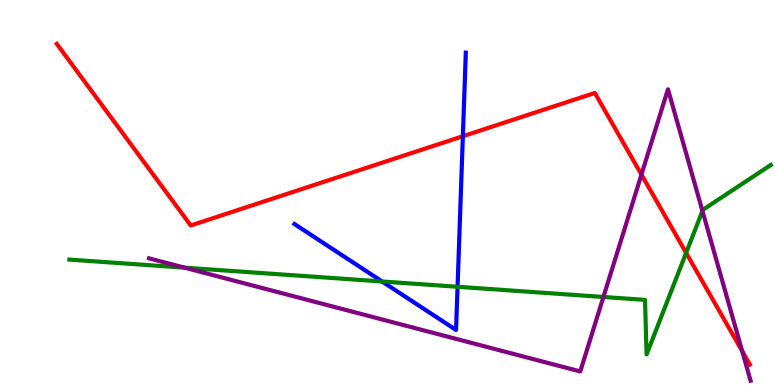[{'lines': ['blue', 'red'], 'intersections': [{'x': 5.97, 'y': 6.46}]}, {'lines': ['green', 'red'], 'intersections': [{'x': 8.85, 'y': 3.43}]}, {'lines': ['purple', 'red'], 'intersections': [{'x': 8.28, 'y': 5.47}, {'x': 9.58, 'y': 0.881}]}, {'lines': ['blue', 'green'], 'intersections': [{'x': 4.93, 'y': 2.69}, {'x': 5.9, 'y': 2.55}]}, {'lines': ['blue', 'purple'], 'intersections': []}, {'lines': ['green', 'purple'], 'intersections': [{'x': 2.38, 'y': 3.05}, {'x': 7.79, 'y': 2.29}, {'x': 9.06, 'y': 4.52}]}]